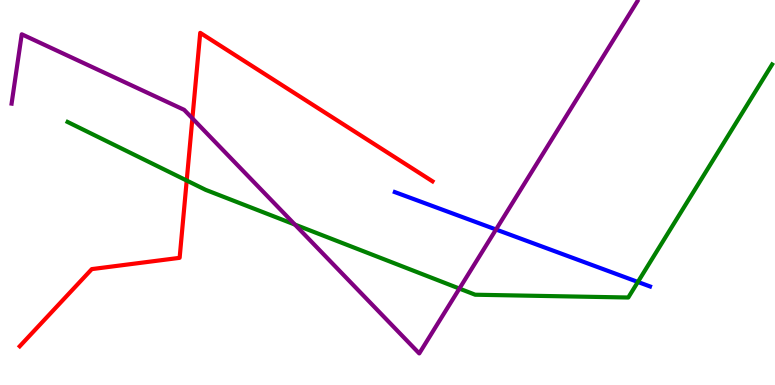[{'lines': ['blue', 'red'], 'intersections': []}, {'lines': ['green', 'red'], 'intersections': [{'x': 2.41, 'y': 5.31}]}, {'lines': ['purple', 'red'], 'intersections': [{'x': 2.48, 'y': 6.93}]}, {'lines': ['blue', 'green'], 'intersections': [{'x': 8.23, 'y': 2.68}]}, {'lines': ['blue', 'purple'], 'intersections': [{'x': 6.4, 'y': 4.04}]}, {'lines': ['green', 'purple'], 'intersections': [{'x': 3.81, 'y': 4.17}, {'x': 5.93, 'y': 2.5}]}]